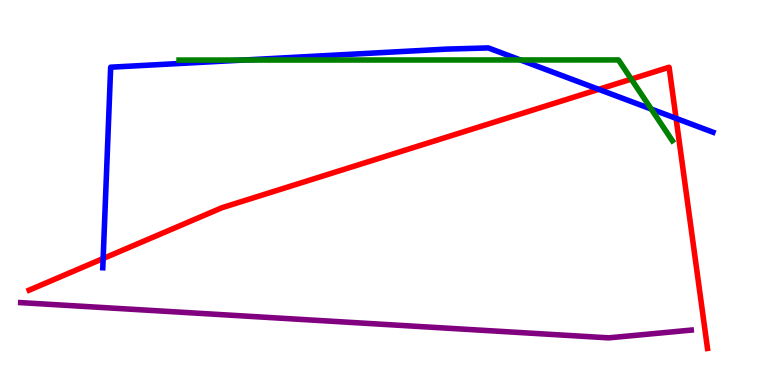[{'lines': ['blue', 'red'], 'intersections': [{'x': 1.33, 'y': 3.29}, {'x': 7.73, 'y': 7.68}, {'x': 8.72, 'y': 6.93}]}, {'lines': ['green', 'red'], 'intersections': [{'x': 8.15, 'y': 7.94}]}, {'lines': ['purple', 'red'], 'intersections': []}, {'lines': ['blue', 'green'], 'intersections': [{'x': 3.14, 'y': 8.44}, {'x': 6.71, 'y': 8.44}, {'x': 8.4, 'y': 7.17}]}, {'lines': ['blue', 'purple'], 'intersections': []}, {'lines': ['green', 'purple'], 'intersections': []}]